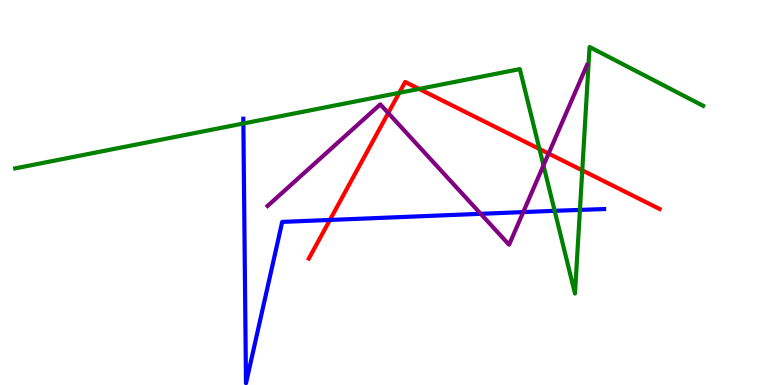[{'lines': ['blue', 'red'], 'intersections': [{'x': 4.26, 'y': 4.29}]}, {'lines': ['green', 'red'], 'intersections': [{'x': 5.15, 'y': 7.59}, {'x': 5.41, 'y': 7.69}, {'x': 6.96, 'y': 6.13}, {'x': 7.51, 'y': 5.57}]}, {'lines': ['purple', 'red'], 'intersections': [{'x': 5.01, 'y': 7.06}, {'x': 7.08, 'y': 6.01}]}, {'lines': ['blue', 'green'], 'intersections': [{'x': 3.14, 'y': 6.79}, {'x': 7.16, 'y': 4.52}, {'x': 7.48, 'y': 4.55}]}, {'lines': ['blue', 'purple'], 'intersections': [{'x': 6.2, 'y': 4.45}, {'x': 6.75, 'y': 4.49}]}, {'lines': ['green', 'purple'], 'intersections': [{'x': 7.01, 'y': 5.7}]}]